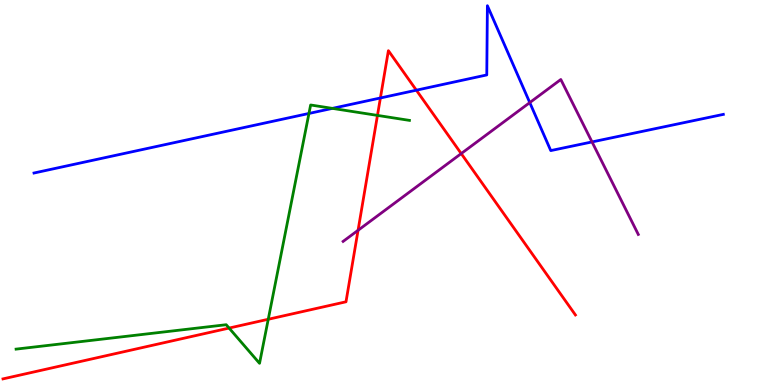[{'lines': ['blue', 'red'], 'intersections': [{'x': 4.91, 'y': 7.46}, {'x': 5.37, 'y': 7.66}]}, {'lines': ['green', 'red'], 'intersections': [{'x': 2.96, 'y': 1.48}, {'x': 3.46, 'y': 1.71}, {'x': 4.87, 'y': 7.0}]}, {'lines': ['purple', 'red'], 'intersections': [{'x': 4.62, 'y': 4.02}, {'x': 5.95, 'y': 6.01}]}, {'lines': ['blue', 'green'], 'intersections': [{'x': 3.99, 'y': 7.05}, {'x': 4.29, 'y': 7.18}]}, {'lines': ['blue', 'purple'], 'intersections': [{'x': 6.84, 'y': 7.34}, {'x': 7.64, 'y': 6.31}]}, {'lines': ['green', 'purple'], 'intersections': []}]